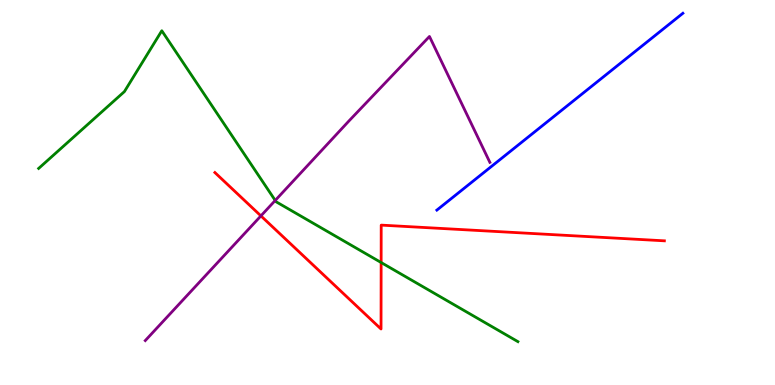[{'lines': ['blue', 'red'], 'intersections': []}, {'lines': ['green', 'red'], 'intersections': [{'x': 4.92, 'y': 3.18}]}, {'lines': ['purple', 'red'], 'intersections': [{'x': 3.37, 'y': 4.39}]}, {'lines': ['blue', 'green'], 'intersections': []}, {'lines': ['blue', 'purple'], 'intersections': []}, {'lines': ['green', 'purple'], 'intersections': [{'x': 3.55, 'y': 4.79}]}]